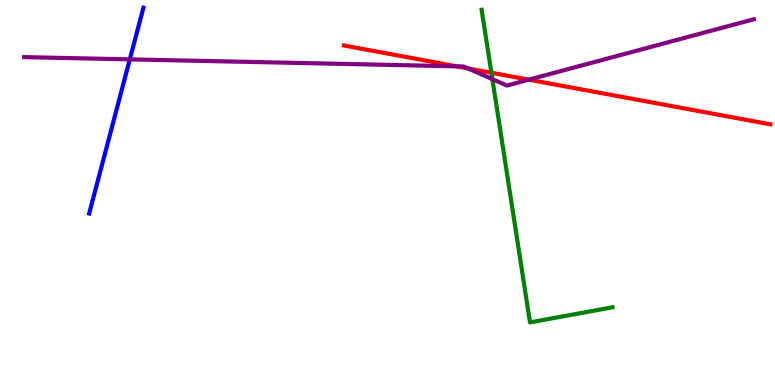[{'lines': ['blue', 'red'], 'intersections': []}, {'lines': ['green', 'red'], 'intersections': [{'x': 6.34, 'y': 8.11}]}, {'lines': ['purple', 'red'], 'intersections': [{'x': 5.89, 'y': 8.28}, {'x': 6.04, 'y': 8.22}, {'x': 6.82, 'y': 7.93}]}, {'lines': ['blue', 'green'], 'intersections': []}, {'lines': ['blue', 'purple'], 'intersections': [{'x': 1.67, 'y': 8.46}]}, {'lines': ['green', 'purple'], 'intersections': [{'x': 6.35, 'y': 7.94}]}]